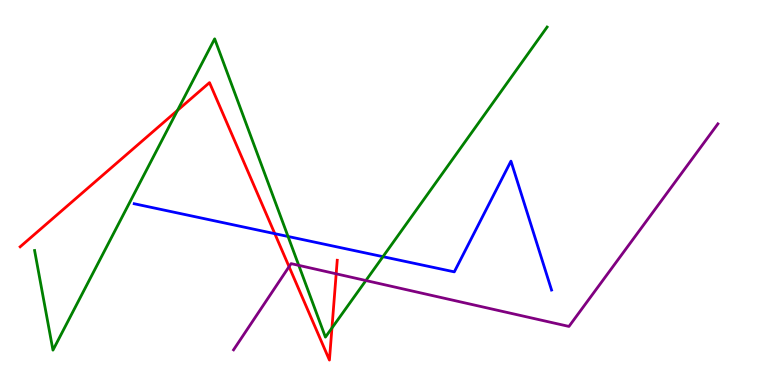[{'lines': ['blue', 'red'], 'intersections': [{'x': 3.55, 'y': 3.93}]}, {'lines': ['green', 'red'], 'intersections': [{'x': 2.29, 'y': 7.13}, {'x': 4.28, 'y': 1.48}]}, {'lines': ['purple', 'red'], 'intersections': [{'x': 3.73, 'y': 3.07}, {'x': 4.34, 'y': 2.89}]}, {'lines': ['blue', 'green'], 'intersections': [{'x': 3.72, 'y': 3.86}, {'x': 4.94, 'y': 3.33}]}, {'lines': ['blue', 'purple'], 'intersections': []}, {'lines': ['green', 'purple'], 'intersections': [{'x': 3.86, 'y': 3.11}, {'x': 4.72, 'y': 2.71}]}]